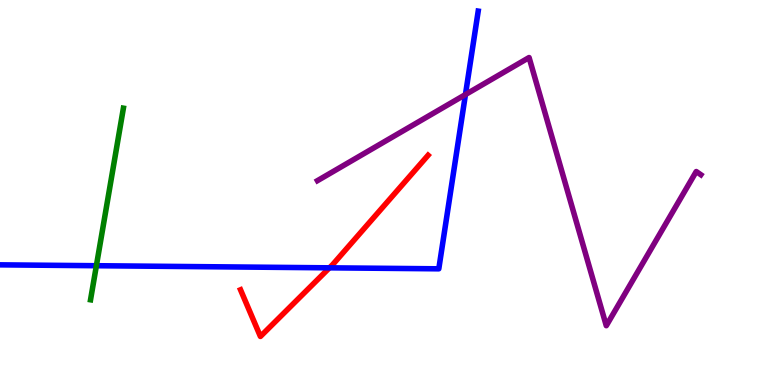[{'lines': ['blue', 'red'], 'intersections': [{'x': 4.25, 'y': 3.04}]}, {'lines': ['green', 'red'], 'intersections': []}, {'lines': ['purple', 'red'], 'intersections': []}, {'lines': ['blue', 'green'], 'intersections': [{'x': 1.24, 'y': 3.1}]}, {'lines': ['blue', 'purple'], 'intersections': [{'x': 6.01, 'y': 7.54}]}, {'lines': ['green', 'purple'], 'intersections': []}]